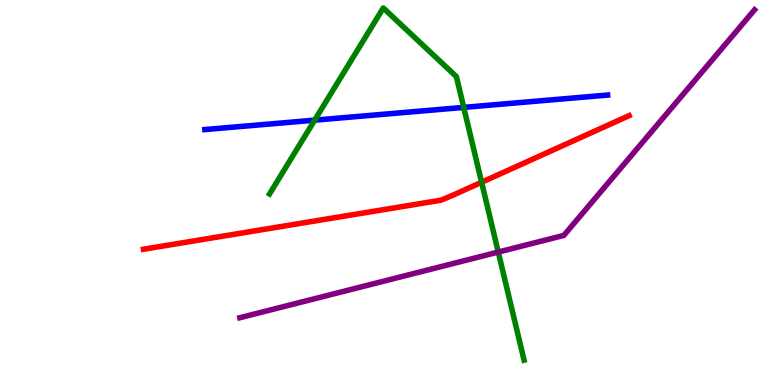[{'lines': ['blue', 'red'], 'intersections': []}, {'lines': ['green', 'red'], 'intersections': [{'x': 6.21, 'y': 5.27}]}, {'lines': ['purple', 'red'], 'intersections': []}, {'lines': ['blue', 'green'], 'intersections': [{'x': 4.06, 'y': 6.88}, {'x': 5.98, 'y': 7.21}]}, {'lines': ['blue', 'purple'], 'intersections': []}, {'lines': ['green', 'purple'], 'intersections': [{'x': 6.43, 'y': 3.45}]}]